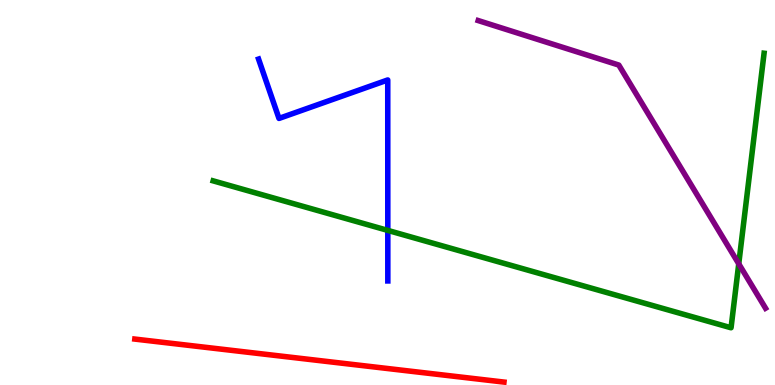[{'lines': ['blue', 'red'], 'intersections': []}, {'lines': ['green', 'red'], 'intersections': []}, {'lines': ['purple', 'red'], 'intersections': []}, {'lines': ['blue', 'green'], 'intersections': [{'x': 5.0, 'y': 4.02}]}, {'lines': ['blue', 'purple'], 'intersections': []}, {'lines': ['green', 'purple'], 'intersections': [{'x': 9.53, 'y': 3.15}]}]